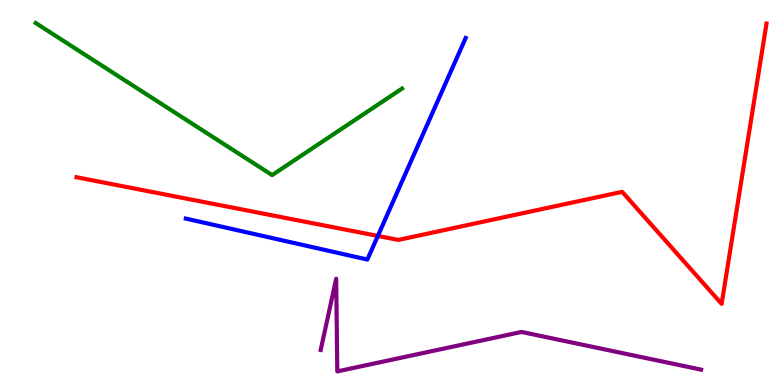[{'lines': ['blue', 'red'], 'intersections': [{'x': 4.88, 'y': 3.87}]}, {'lines': ['green', 'red'], 'intersections': []}, {'lines': ['purple', 'red'], 'intersections': []}, {'lines': ['blue', 'green'], 'intersections': []}, {'lines': ['blue', 'purple'], 'intersections': []}, {'lines': ['green', 'purple'], 'intersections': []}]